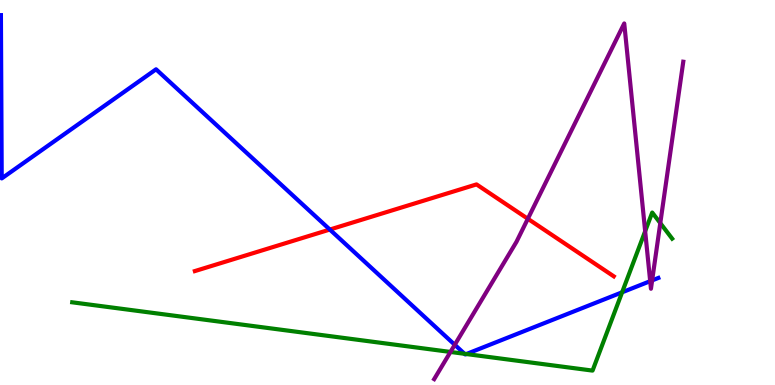[{'lines': ['blue', 'red'], 'intersections': [{'x': 4.26, 'y': 4.04}]}, {'lines': ['green', 'red'], 'intersections': []}, {'lines': ['purple', 'red'], 'intersections': [{'x': 6.81, 'y': 4.32}]}, {'lines': ['blue', 'green'], 'intersections': [{'x': 5.99, 'y': 0.81}, {'x': 6.02, 'y': 0.804}, {'x': 8.03, 'y': 2.41}]}, {'lines': ['blue', 'purple'], 'intersections': [{'x': 5.87, 'y': 1.04}, {'x': 8.39, 'y': 2.7}, {'x': 8.41, 'y': 2.72}]}, {'lines': ['green', 'purple'], 'intersections': [{'x': 5.81, 'y': 0.858}, {'x': 8.32, 'y': 3.99}, {'x': 8.52, 'y': 4.2}]}]